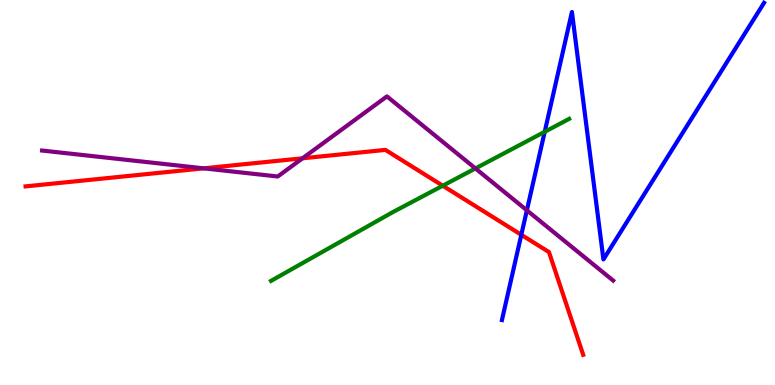[{'lines': ['blue', 'red'], 'intersections': [{'x': 6.73, 'y': 3.9}]}, {'lines': ['green', 'red'], 'intersections': [{'x': 5.71, 'y': 5.18}]}, {'lines': ['purple', 'red'], 'intersections': [{'x': 2.63, 'y': 5.63}, {'x': 3.9, 'y': 5.89}]}, {'lines': ['blue', 'green'], 'intersections': [{'x': 7.03, 'y': 6.58}]}, {'lines': ['blue', 'purple'], 'intersections': [{'x': 6.8, 'y': 4.54}]}, {'lines': ['green', 'purple'], 'intersections': [{'x': 6.13, 'y': 5.63}]}]